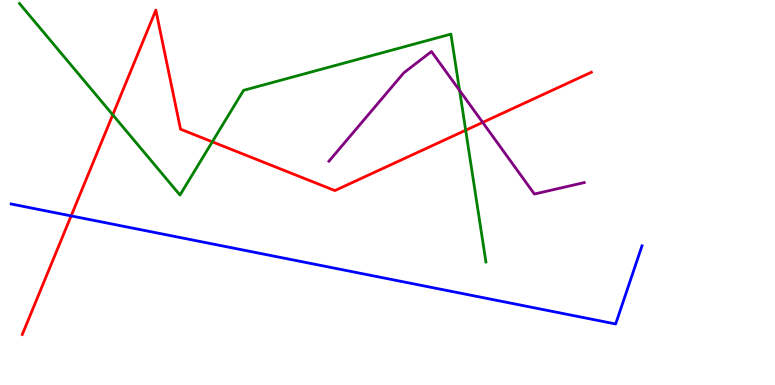[{'lines': ['blue', 'red'], 'intersections': [{'x': 0.918, 'y': 4.39}]}, {'lines': ['green', 'red'], 'intersections': [{'x': 1.45, 'y': 7.02}, {'x': 2.74, 'y': 6.32}, {'x': 6.01, 'y': 6.62}]}, {'lines': ['purple', 'red'], 'intersections': [{'x': 6.23, 'y': 6.82}]}, {'lines': ['blue', 'green'], 'intersections': []}, {'lines': ['blue', 'purple'], 'intersections': []}, {'lines': ['green', 'purple'], 'intersections': [{'x': 5.93, 'y': 7.65}]}]